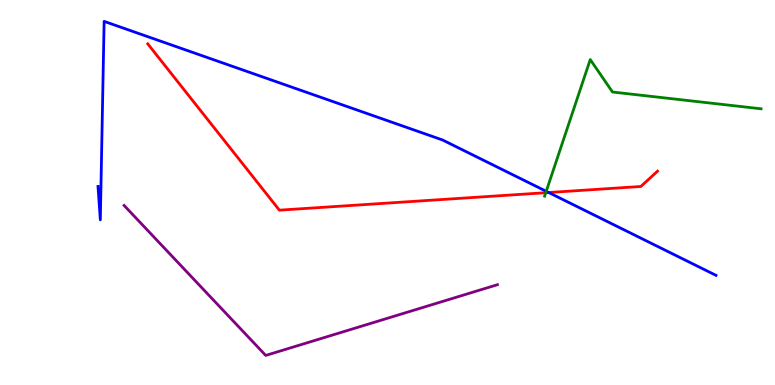[{'lines': ['blue', 'red'], 'intersections': [{'x': 7.08, 'y': 5.0}]}, {'lines': ['green', 'red'], 'intersections': [{'x': 7.04, 'y': 4.99}]}, {'lines': ['purple', 'red'], 'intersections': []}, {'lines': ['blue', 'green'], 'intersections': [{'x': 7.05, 'y': 5.03}]}, {'lines': ['blue', 'purple'], 'intersections': []}, {'lines': ['green', 'purple'], 'intersections': []}]